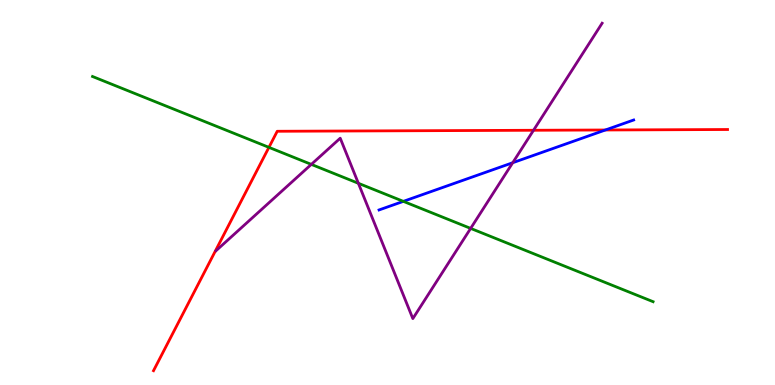[{'lines': ['blue', 'red'], 'intersections': [{'x': 7.81, 'y': 6.62}]}, {'lines': ['green', 'red'], 'intersections': [{'x': 3.47, 'y': 6.17}]}, {'lines': ['purple', 'red'], 'intersections': [{'x': 6.88, 'y': 6.62}]}, {'lines': ['blue', 'green'], 'intersections': [{'x': 5.2, 'y': 4.77}]}, {'lines': ['blue', 'purple'], 'intersections': [{'x': 6.62, 'y': 5.77}]}, {'lines': ['green', 'purple'], 'intersections': [{'x': 4.02, 'y': 5.73}, {'x': 4.62, 'y': 5.24}, {'x': 6.07, 'y': 4.07}]}]